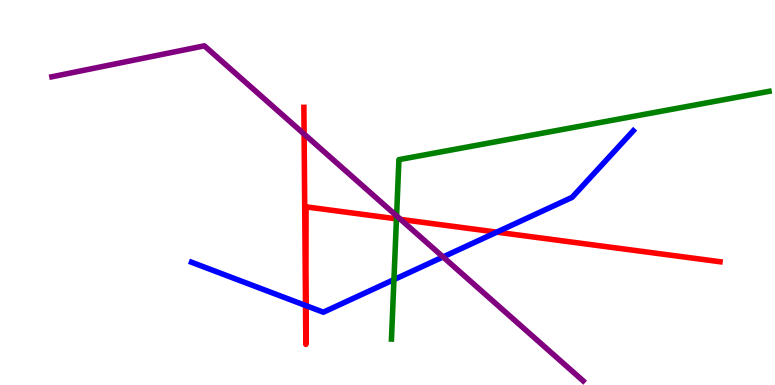[{'lines': ['blue', 'red'], 'intersections': [{'x': 3.94, 'y': 2.07}, {'x': 3.95, 'y': 2.06}, {'x': 6.41, 'y': 3.97}]}, {'lines': ['green', 'red'], 'intersections': [{'x': 5.12, 'y': 4.32}]}, {'lines': ['purple', 'red'], 'intersections': [{'x': 3.92, 'y': 6.52}, {'x': 5.17, 'y': 4.3}]}, {'lines': ['blue', 'green'], 'intersections': [{'x': 5.08, 'y': 2.74}]}, {'lines': ['blue', 'purple'], 'intersections': [{'x': 5.72, 'y': 3.33}]}, {'lines': ['green', 'purple'], 'intersections': [{'x': 5.12, 'y': 4.39}]}]